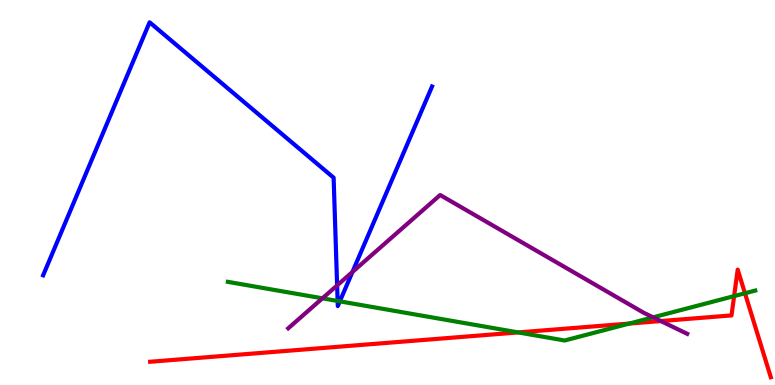[{'lines': ['blue', 'red'], 'intersections': []}, {'lines': ['green', 'red'], 'intersections': [{'x': 6.69, 'y': 1.37}, {'x': 8.12, 'y': 1.6}, {'x': 9.47, 'y': 2.31}, {'x': 9.61, 'y': 2.38}]}, {'lines': ['purple', 'red'], 'intersections': [{'x': 8.53, 'y': 1.66}]}, {'lines': ['blue', 'green'], 'intersections': [{'x': 4.36, 'y': 2.18}, {'x': 4.38, 'y': 2.17}]}, {'lines': ['blue', 'purple'], 'intersections': [{'x': 4.35, 'y': 2.59}, {'x': 4.55, 'y': 2.94}]}, {'lines': ['green', 'purple'], 'intersections': [{'x': 4.16, 'y': 2.25}, {'x': 8.43, 'y': 1.76}]}]